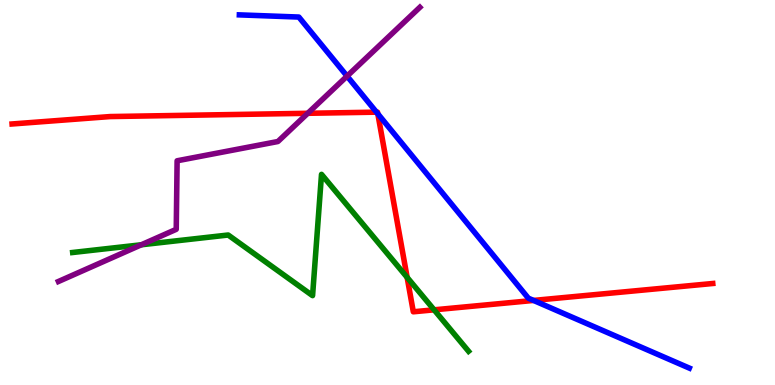[{'lines': ['blue', 'red'], 'intersections': [{'x': 4.86, 'y': 7.09}, {'x': 4.88, 'y': 7.04}, {'x': 6.88, 'y': 2.2}]}, {'lines': ['green', 'red'], 'intersections': [{'x': 5.25, 'y': 2.8}, {'x': 5.6, 'y': 1.95}]}, {'lines': ['purple', 'red'], 'intersections': [{'x': 3.97, 'y': 7.06}]}, {'lines': ['blue', 'green'], 'intersections': []}, {'lines': ['blue', 'purple'], 'intersections': [{'x': 4.48, 'y': 8.02}]}, {'lines': ['green', 'purple'], 'intersections': [{'x': 1.82, 'y': 3.64}]}]